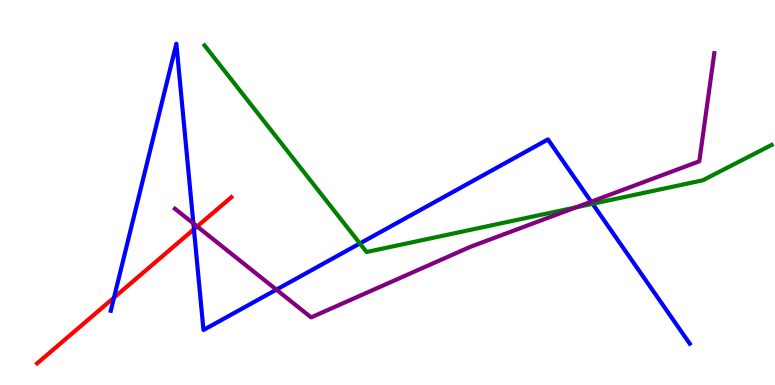[{'lines': ['blue', 'red'], 'intersections': [{'x': 1.47, 'y': 2.27}, {'x': 2.5, 'y': 4.05}]}, {'lines': ['green', 'red'], 'intersections': []}, {'lines': ['purple', 'red'], 'intersections': [{'x': 2.54, 'y': 4.12}]}, {'lines': ['blue', 'green'], 'intersections': [{'x': 4.64, 'y': 3.68}, {'x': 7.65, 'y': 4.71}]}, {'lines': ['blue', 'purple'], 'intersections': [{'x': 2.5, 'y': 4.2}, {'x': 3.57, 'y': 2.48}, {'x': 7.63, 'y': 4.76}]}, {'lines': ['green', 'purple'], 'intersections': [{'x': 7.43, 'y': 4.62}]}]